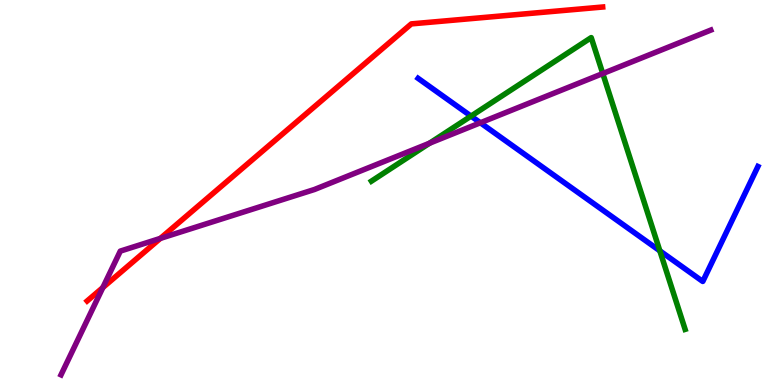[{'lines': ['blue', 'red'], 'intersections': []}, {'lines': ['green', 'red'], 'intersections': []}, {'lines': ['purple', 'red'], 'intersections': [{'x': 1.33, 'y': 2.53}, {'x': 2.07, 'y': 3.81}]}, {'lines': ['blue', 'green'], 'intersections': [{'x': 6.08, 'y': 6.98}, {'x': 8.51, 'y': 3.49}]}, {'lines': ['blue', 'purple'], 'intersections': [{'x': 6.2, 'y': 6.81}]}, {'lines': ['green', 'purple'], 'intersections': [{'x': 5.54, 'y': 6.28}, {'x': 7.78, 'y': 8.09}]}]